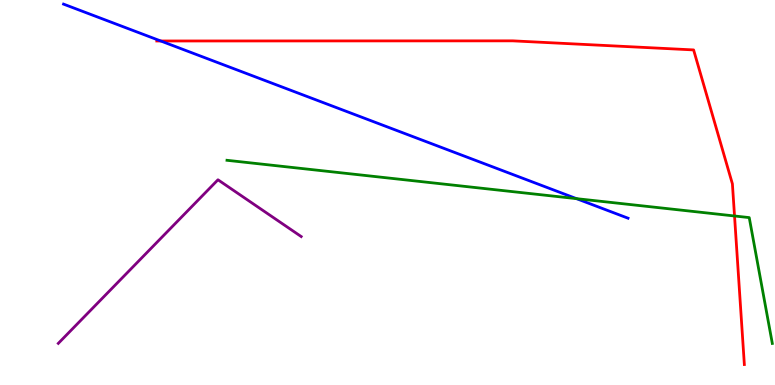[{'lines': ['blue', 'red'], 'intersections': [{'x': 2.07, 'y': 8.94}]}, {'lines': ['green', 'red'], 'intersections': [{'x': 9.48, 'y': 4.39}]}, {'lines': ['purple', 'red'], 'intersections': []}, {'lines': ['blue', 'green'], 'intersections': [{'x': 7.44, 'y': 4.84}]}, {'lines': ['blue', 'purple'], 'intersections': []}, {'lines': ['green', 'purple'], 'intersections': []}]